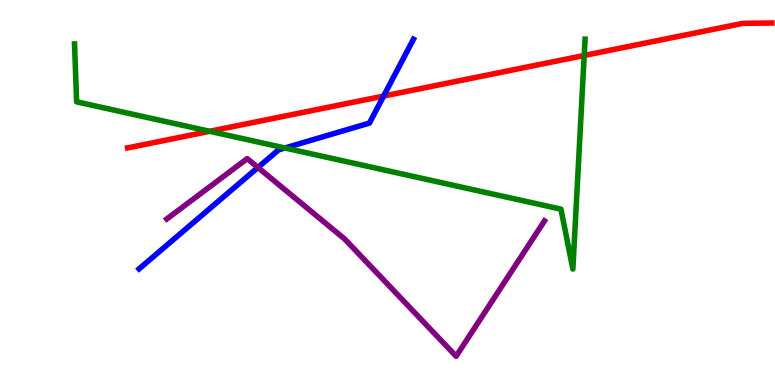[{'lines': ['blue', 'red'], 'intersections': [{'x': 4.95, 'y': 7.5}]}, {'lines': ['green', 'red'], 'intersections': [{'x': 2.7, 'y': 6.59}, {'x': 7.54, 'y': 8.56}]}, {'lines': ['purple', 'red'], 'intersections': []}, {'lines': ['blue', 'green'], 'intersections': [{'x': 3.68, 'y': 6.16}]}, {'lines': ['blue', 'purple'], 'intersections': [{'x': 3.33, 'y': 5.65}]}, {'lines': ['green', 'purple'], 'intersections': []}]